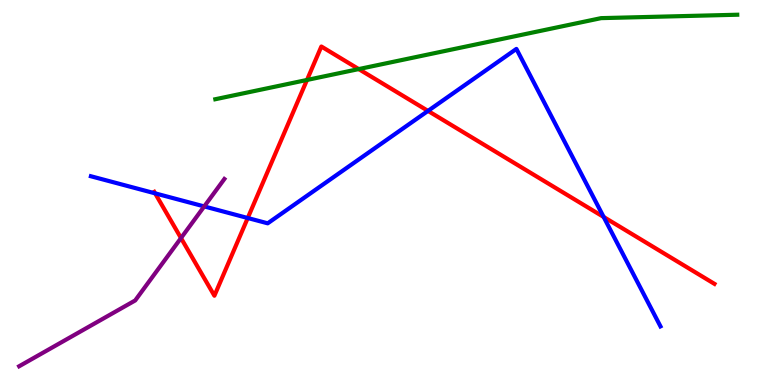[{'lines': ['blue', 'red'], 'intersections': [{'x': 2.0, 'y': 4.98}, {'x': 3.2, 'y': 4.34}, {'x': 5.52, 'y': 7.12}, {'x': 7.79, 'y': 4.36}]}, {'lines': ['green', 'red'], 'intersections': [{'x': 3.96, 'y': 7.92}, {'x': 4.63, 'y': 8.21}]}, {'lines': ['purple', 'red'], 'intersections': [{'x': 2.34, 'y': 3.82}]}, {'lines': ['blue', 'green'], 'intersections': []}, {'lines': ['blue', 'purple'], 'intersections': [{'x': 2.64, 'y': 4.64}]}, {'lines': ['green', 'purple'], 'intersections': []}]